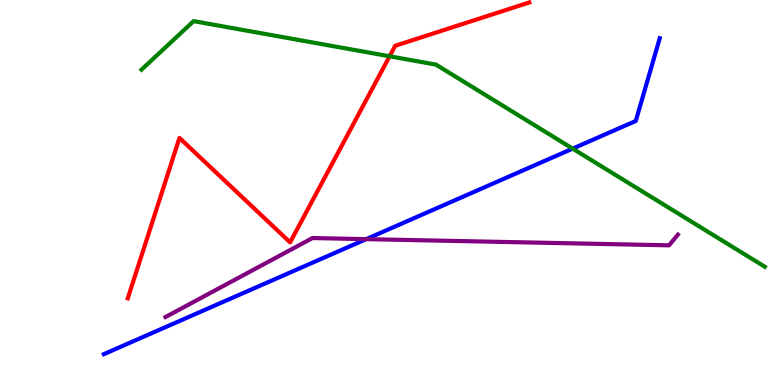[{'lines': ['blue', 'red'], 'intersections': []}, {'lines': ['green', 'red'], 'intersections': [{'x': 5.03, 'y': 8.54}]}, {'lines': ['purple', 'red'], 'intersections': []}, {'lines': ['blue', 'green'], 'intersections': [{'x': 7.39, 'y': 6.14}]}, {'lines': ['blue', 'purple'], 'intersections': [{'x': 4.73, 'y': 3.79}]}, {'lines': ['green', 'purple'], 'intersections': []}]